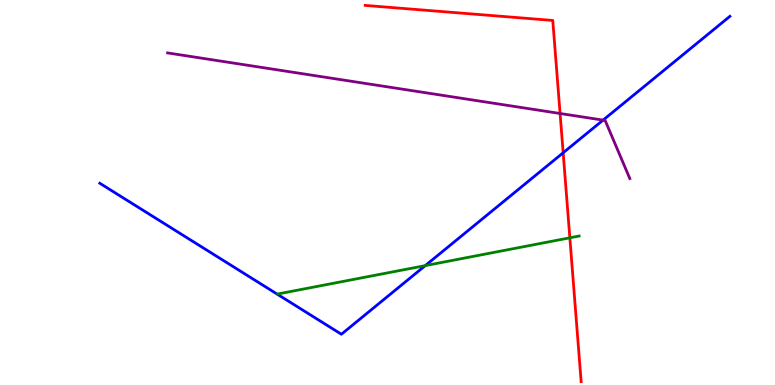[{'lines': ['blue', 'red'], 'intersections': [{'x': 7.27, 'y': 6.03}]}, {'lines': ['green', 'red'], 'intersections': [{'x': 7.35, 'y': 3.82}]}, {'lines': ['purple', 'red'], 'intersections': [{'x': 7.23, 'y': 7.05}]}, {'lines': ['blue', 'green'], 'intersections': [{'x': 5.49, 'y': 3.1}]}, {'lines': ['blue', 'purple'], 'intersections': [{'x': 7.78, 'y': 6.88}]}, {'lines': ['green', 'purple'], 'intersections': []}]